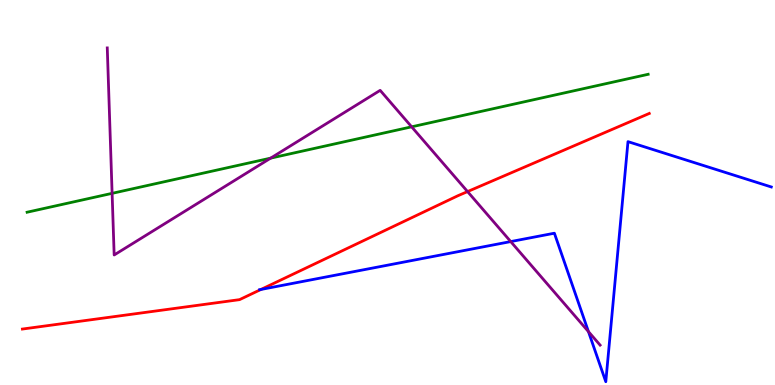[{'lines': ['blue', 'red'], 'intersections': [{'x': 3.37, 'y': 2.48}]}, {'lines': ['green', 'red'], 'intersections': []}, {'lines': ['purple', 'red'], 'intersections': [{'x': 6.03, 'y': 5.02}]}, {'lines': ['blue', 'green'], 'intersections': []}, {'lines': ['blue', 'purple'], 'intersections': [{'x': 6.59, 'y': 3.73}, {'x': 7.59, 'y': 1.39}]}, {'lines': ['green', 'purple'], 'intersections': [{'x': 1.45, 'y': 4.98}, {'x': 3.49, 'y': 5.89}, {'x': 5.31, 'y': 6.71}]}]